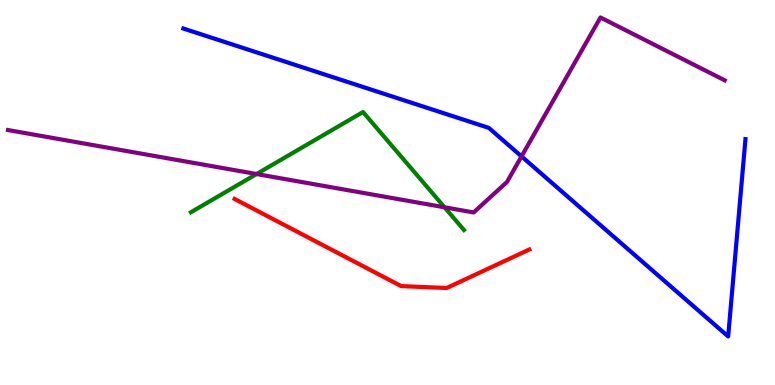[{'lines': ['blue', 'red'], 'intersections': []}, {'lines': ['green', 'red'], 'intersections': []}, {'lines': ['purple', 'red'], 'intersections': []}, {'lines': ['blue', 'green'], 'intersections': []}, {'lines': ['blue', 'purple'], 'intersections': [{'x': 6.73, 'y': 5.94}]}, {'lines': ['green', 'purple'], 'intersections': [{'x': 3.31, 'y': 5.48}, {'x': 5.74, 'y': 4.62}]}]